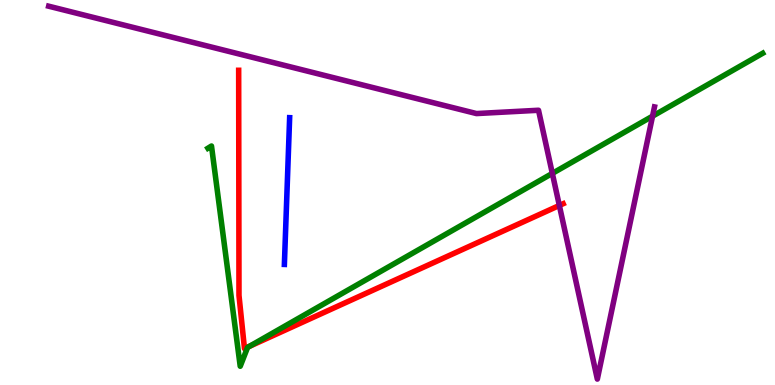[{'lines': ['blue', 'red'], 'intersections': []}, {'lines': ['green', 'red'], 'intersections': [{'x': 3.22, 'y': 1.01}]}, {'lines': ['purple', 'red'], 'intersections': [{'x': 7.22, 'y': 4.66}]}, {'lines': ['blue', 'green'], 'intersections': []}, {'lines': ['blue', 'purple'], 'intersections': []}, {'lines': ['green', 'purple'], 'intersections': [{'x': 7.13, 'y': 5.5}, {'x': 8.42, 'y': 6.98}]}]